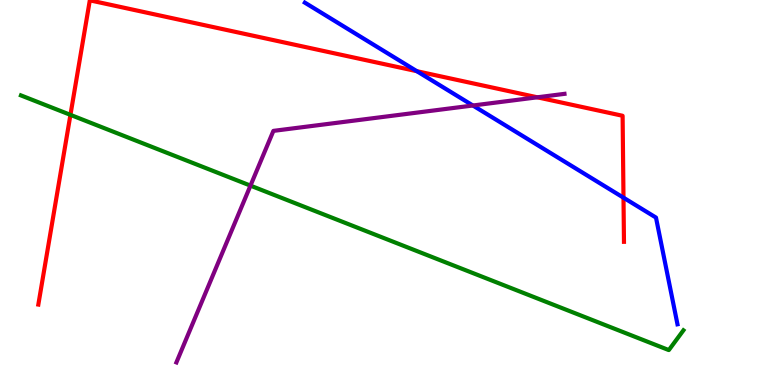[{'lines': ['blue', 'red'], 'intersections': [{'x': 5.38, 'y': 8.15}, {'x': 8.05, 'y': 4.87}]}, {'lines': ['green', 'red'], 'intersections': [{'x': 0.909, 'y': 7.02}]}, {'lines': ['purple', 'red'], 'intersections': [{'x': 6.93, 'y': 7.47}]}, {'lines': ['blue', 'green'], 'intersections': []}, {'lines': ['blue', 'purple'], 'intersections': [{'x': 6.1, 'y': 7.26}]}, {'lines': ['green', 'purple'], 'intersections': [{'x': 3.23, 'y': 5.18}]}]